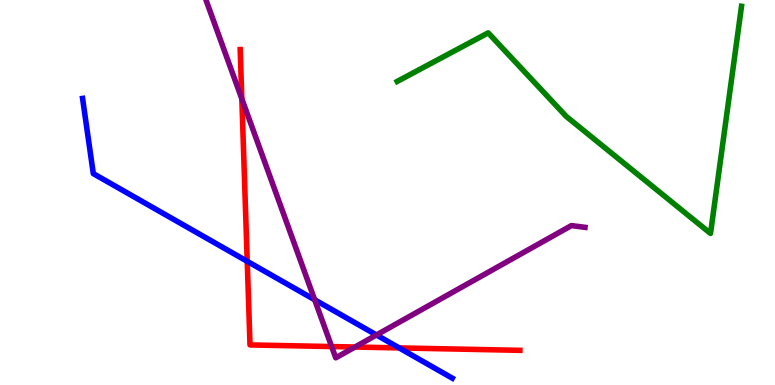[{'lines': ['blue', 'red'], 'intersections': [{'x': 3.19, 'y': 3.21}, {'x': 5.15, 'y': 0.963}]}, {'lines': ['green', 'red'], 'intersections': []}, {'lines': ['purple', 'red'], 'intersections': [{'x': 3.12, 'y': 7.43}, {'x': 4.28, 'y': 0.998}, {'x': 4.58, 'y': 0.986}]}, {'lines': ['blue', 'green'], 'intersections': []}, {'lines': ['blue', 'purple'], 'intersections': [{'x': 4.06, 'y': 2.21}, {'x': 4.86, 'y': 1.3}]}, {'lines': ['green', 'purple'], 'intersections': []}]